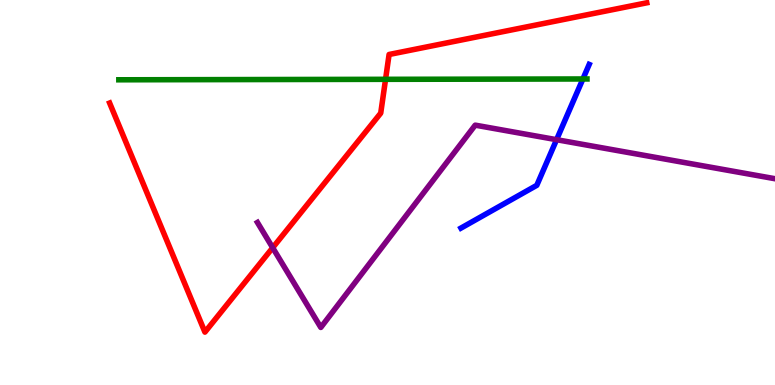[{'lines': ['blue', 'red'], 'intersections': []}, {'lines': ['green', 'red'], 'intersections': [{'x': 4.97, 'y': 7.94}]}, {'lines': ['purple', 'red'], 'intersections': [{'x': 3.52, 'y': 3.57}]}, {'lines': ['blue', 'green'], 'intersections': [{'x': 7.52, 'y': 7.95}]}, {'lines': ['blue', 'purple'], 'intersections': [{'x': 7.18, 'y': 6.37}]}, {'lines': ['green', 'purple'], 'intersections': []}]